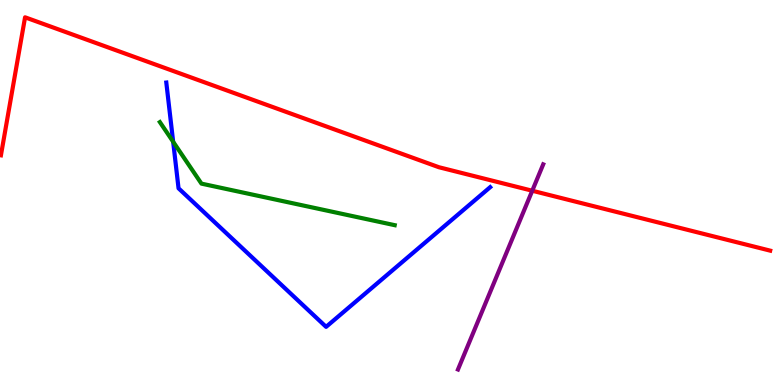[{'lines': ['blue', 'red'], 'intersections': []}, {'lines': ['green', 'red'], 'intersections': []}, {'lines': ['purple', 'red'], 'intersections': [{'x': 6.87, 'y': 5.05}]}, {'lines': ['blue', 'green'], 'intersections': [{'x': 2.23, 'y': 6.32}]}, {'lines': ['blue', 'purple'], 'intersections': []}, {'lines': ['green', 'purple'], 'intersections': []}]